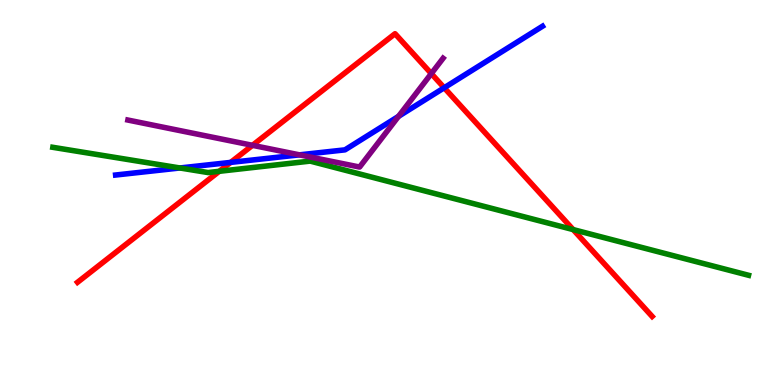[{'lines': ['blue', 'red'], 'intersections': [{'x': 2.98, 'y': 5.78}, {'x': 5.73, 'y': 7.72}]}, {'lines': ['green', 'red'], 'intersections': [{'x': 2.83, 'y': 5.55}, {'x': 7.4, 'y': 4.04}]}, {'lines': ['purple', 'red'], 'intersections': [{'x': 3.26, 'y': 6.23}, {'x': 5.57, 'y': 8.09}]}, {'lines': ['blue', 'green'], 'intersections': [{'x': 2.32, 'y': 5.64}]}, {'lines': ['blue', 'purple'], 'intersections': [{'x': 3.86, 'y': 5.98}, {'x': 5.14, 'y': 6.98}]}, {'lines': ['green', 'purple'], 'intersections': []}]